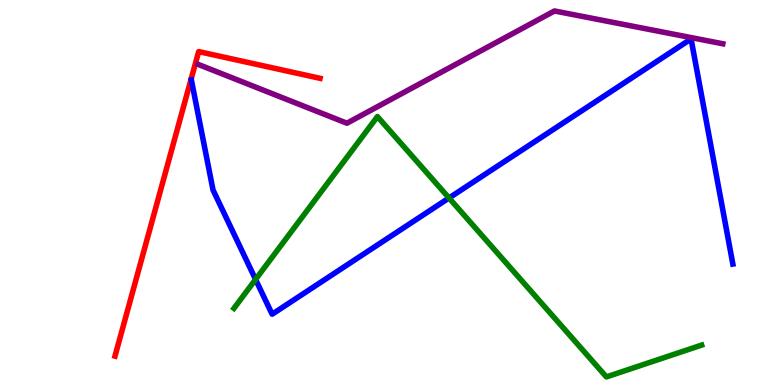[{'lines': ['blue', 'red'], 'intersections': []}, {'lines': ['green', 'red'], 'intersections': []}, {'lines': ['purple', 'red'], 'intersections': []}, {'lines': ['blue', 'green'], 'intersections': [{'x': 3.3, 'y': 2.74}, {'x': 5.79, 'y': 4.86}]}, {'lines': ['blue', 'purple'], 'intersections': []}, {'lines': ['green', 'purple'], 'intersections': []}]